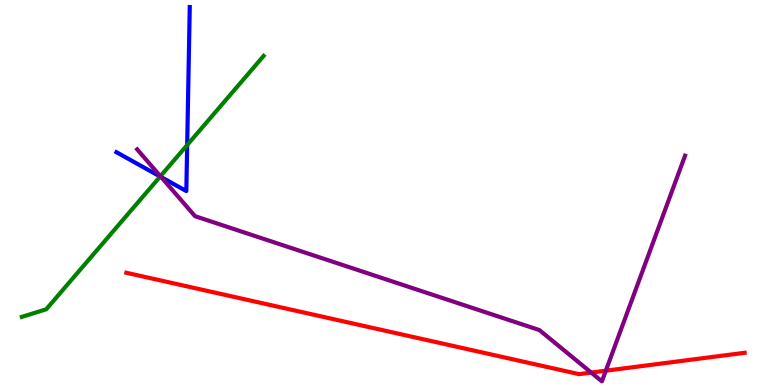[{'lines': ['blue', 'red'], 'intersections': []}, {'lines': ['green', 'red'], 'intersections': []}, {'lines': ['purple', 'red'], 'intersections': [{'x': 7.63, 'y': 0.322}, {'x': 7.82, 'y': 0.371}]}, {'lines': ['blue', 'green'], 'intersections': [{'x': 2.07, 'y': 5.41}, {'x': 2.42, 'y': 6.23}]}, {'lines': ['blue', 'purple'], 'intersections': [{'x': 2.08, 'y': 5.4}]}, {'lines': ['green', 'purple'], 'intersections': [{'x': 2.07, 'y': 5.42}]}]